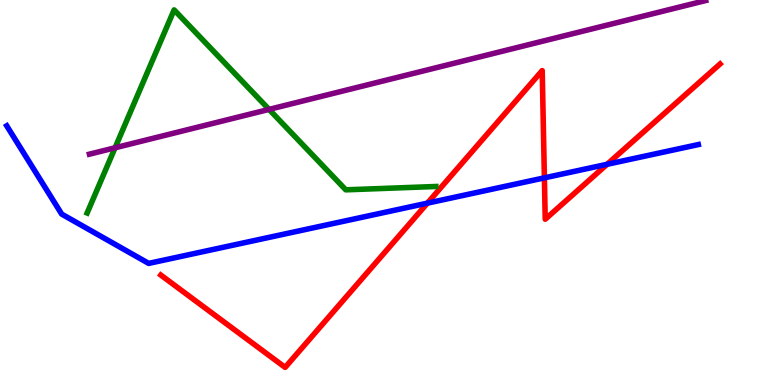[{'lines': ['blue', 'red'], 'intersections': [{'x': 5.51, 'y': 4.72}, {'x': 7.02, 'y': 5.38}, {'x': 7.83, 'y': 5.73}]}, {'lines': ['green', 'red'], 'intersections': []}, {'lines': ['purple', 'red'], 'intersections': []}, {'lines': ['blue', 'green'], 'intersections': []}, {'lines': ['blue', 'purple'], 'intersections': []}, {'lines': ['green', 'purple'], 'intersections': [{'x': 1.48, 'y': 6.16}, {'x': 3.47, 'y': 7.16}]}]